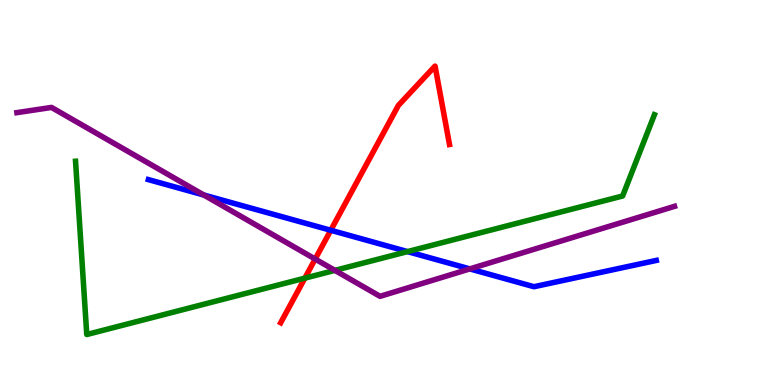[{'lines': ['blue', 'red'], 'intersections': [{'x': 4.27, 'y': 4.02}]}, {'lines': ['green', 'red'], 'intersections': [{'x': 3.93, 'y': 2.78}]}, {'lines': ['purple', 'red'], 'intersections': [{'x': 4.07, 'y': 3.27}]}, {'lines': ['blue', 'green'], 'intersections': [{'x': 5.26, 'y': 3.46}]}, {'lines': ['blue', 'purple'], 'intersections': [{'x': 2.63, 'y': 4.93}, {'x': 6.06, 'y': 3.02}]}, {'lines': ['green', 'purple'], 'intersections': [{'x': 4.32, 'y': 2.98}]}]